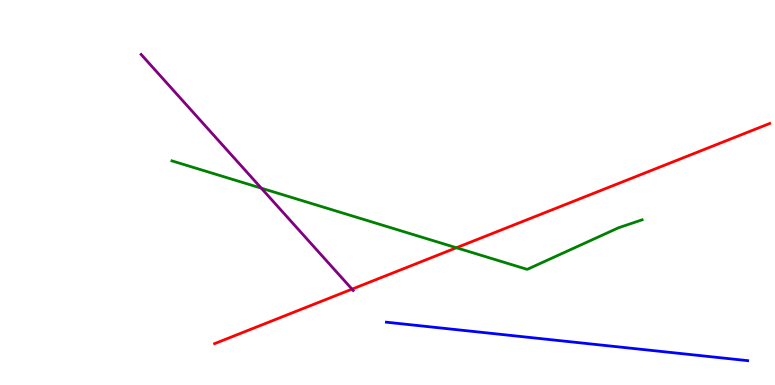[{'lines': ['blue', 'red'], 'intersections': []}, {'lines': ['green', 'red'], 'intersections': [{'x': 5.89, 'y': 3.57}]}, {'lines': ['purple', 'red'], 'intersections': [{'x': 4.54, 'y': 2.49}]}, {'lines': ['blue', 'green'], 'intersections': []}, {'lines': ['blue', 'purple'], 'intersections': []}, {'lines': ['green', 'purple'], 'intersections': [{'x': 3.37, 'y': 5.11}]}]